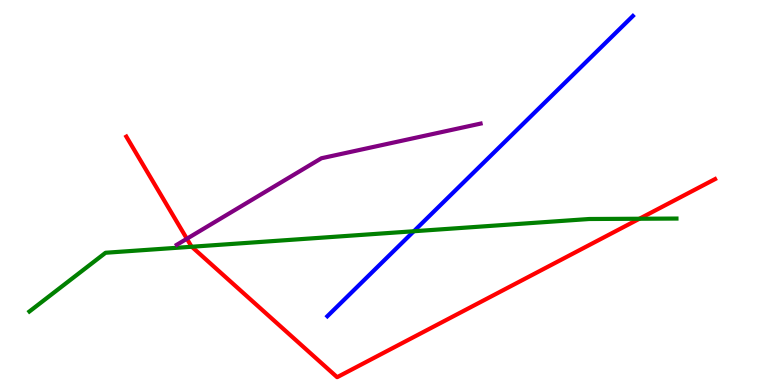[{'lines': ['blue', 'red'], 'intersections': []}, {'lines': ['green', 'red'], 'intersections': [{'x': 2.47, 'y': 3.59}, {'x': 8.25, 'y': 4.32}]}, {'lines': ['purple', 'red'], 'intersections': [{'x': 2.41, 'y': 3.8}]}, {'lines': ['blue', 'green'], 'intersections': [{'x': 5.34, 'y': 3.99}]}, {'lines': ['blue', 'purple'], 'intersections': []}, {'lines': ['green', 'purple'], 'intersections': []}]